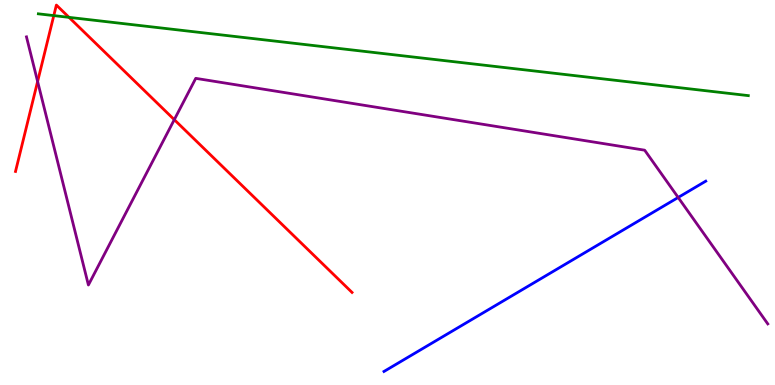[{'lines': ['blue', 'red'], 'intersections': []}, {'lines': ['green', 'red'], 'intersections': [{'x': 0.694, 'y': 9.59}, {'x': 0.891, 'y': 9.55}]}, {'lines': ['purple', 'red'], 'intersections': [{'x': 0.485, 'y': 7.88}, {'x': 2.25, 'y': 6.89}]}, {'lines': ['blue', 'green'], 'intersections': []}, {'lines': ['blue', 'purple'], 'intersections': [{'x': 8.75, 'y': 4.87}]}, {'lines': ['green', 'purple'], 'intersections': []}]